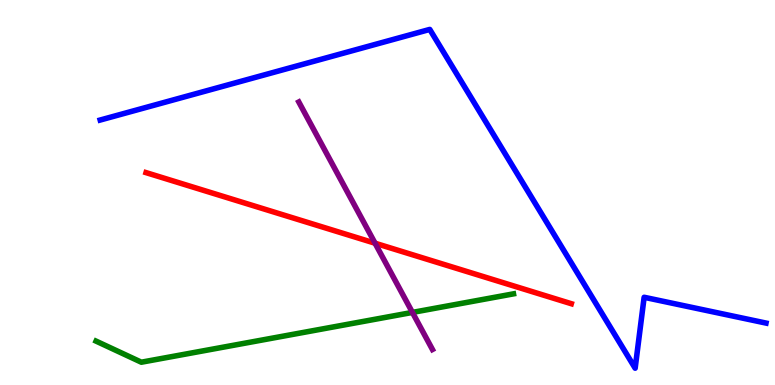[{'lines': ['blue', 'red'], 'intersections': []}, {'lines': ['green', 'red'], 'intersections': []}, {'lines': ['purple', 'red'], 'intersections': [{'x': 4.84, 'y': 3.68}]}, {'lines': ['blue', 'green'], 'intersections': []}, {'lines': ['blue', 'purple'], 'intersections': []}, {'lines': ['green', 'purple'], 'intersections': [{'x': 5.32, 'y': 1.89}]}]